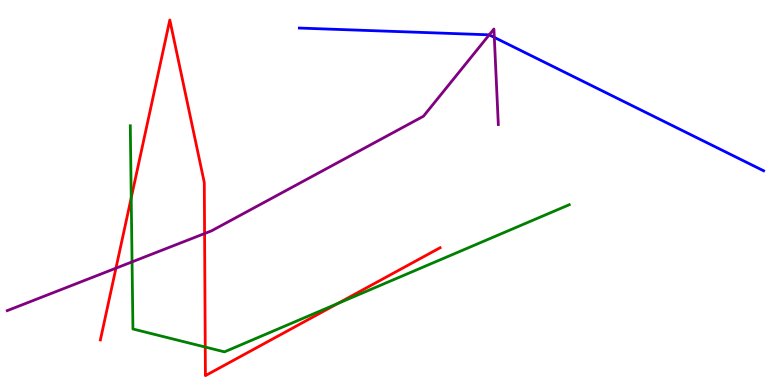[{'lines': ['blue', 'red'], 'intersections': []}, {'lines': ['green', 'red'], 'intersections': [{'x': 1.69, 'y': 4.86}, {'x': 2.65, 'y': 0.986}, {'x': 4.36, 'y': 2.12}]}, {'lines': ['purple', 'red'], 'intersections': [{'x': 1.5, 'y': 3.03}, {'x': 2.64, 'y': 3.93}]}, {'lines': ['blue', 'green'], 'intersections': []}, {'lines': ['blue', 'purple'], 'intersections': [{'x': 6.31, 'y': 9.09}, {'x': 6.38, 'y': 9.03}]}, {'lines': ['green', 'purple'], 'intersections': [{'x': 1.7, 'y': 3.2}]}]